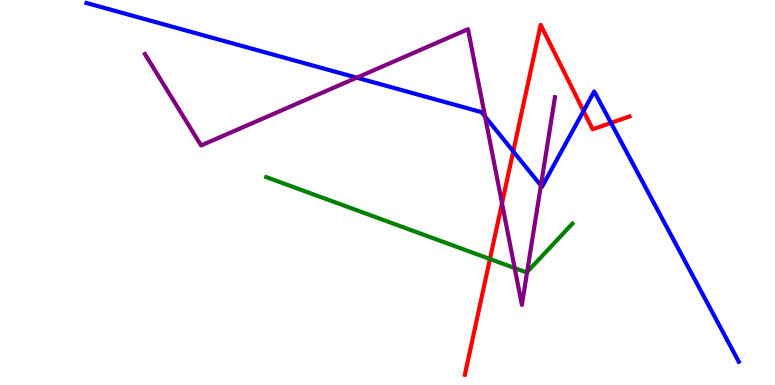[{'lines': ['blue', 'red'], 'intersections': [{'x': 6.62, 'y': 6.07}, {'x': 7.53, 'y': 7.12}, {'x': 7.88, 'y': 6.81}]}, {'lines': ['green', 'red'], 'intersections': [{'x': 6.32, 'y': 3.27}]}, {'lines': ['purple', 'red'], 'intersections': [{'x': 6.48, 'y': 4.72}]}, {'lines': ['blue', 'green'], 'intersections': []}, {'lines': ['blue', 'purple'], 'intersections': [{'x': 4.6, 'y': 7.98}, {'x': 6.26, 'y': 6.97}, {'x': 6.98, 'y': 5.18}]}, {'lines': ['green', 'purple'], 'intersections': [{'x': 6.64, 'y': 3.04}, {'x': 6.8, 'y': 2.93}]}]